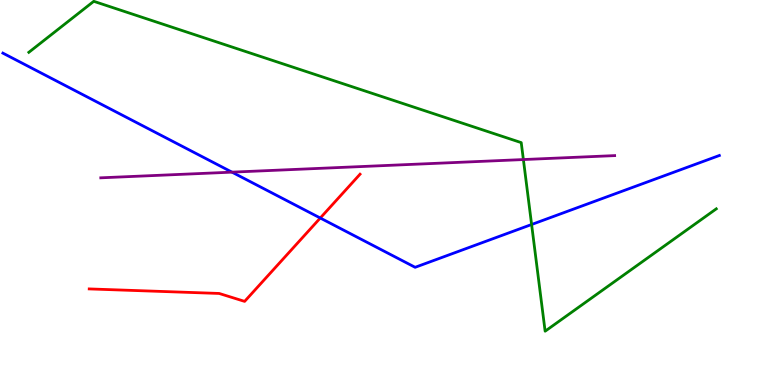[{'lines': ['blue', 'red'], 'intersections': [{'x': 4.13, 'y': 4.34}]}, {'lines': ['green', 'red'], 'intersections': []}, {'lines': ['purple', 'red'], 'intersections': []}, {'lines': ['blue', 'green'], 'intersections': [{'x': 6.86, 'y': 4.17}]}, {'lines': ['blue', 'purple'], 'intersections': [{'x': 2.99, 'y': 5.53}]}, {'lines': ['green', 'purple'], 'intersections': [{'x': 6.75, 'y': 5.86}]}]